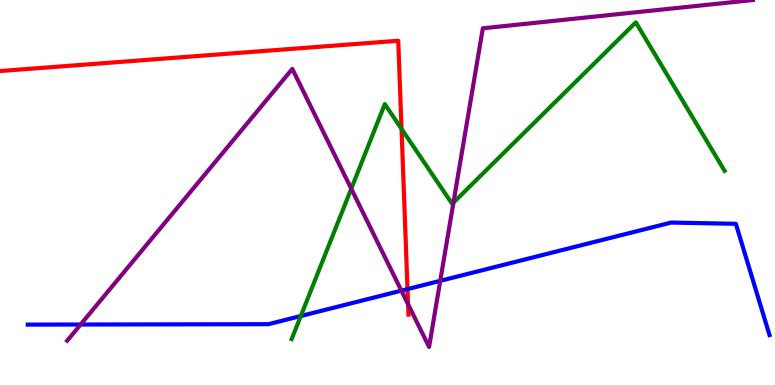[{'lines': ['blue', 'red'], 'intersections': [{'x': 5.26, 'y': 2.49}]}, {'lines': ['green', 'red'], 'intersections': [{'x': 5.18, 'y': 6.65}]}, {'lines': ['purple', 'red'], 'intersections': [{'x': 5.27, 'y': 2.1}]}, {'lines': ['blue', 'green'], 'intersections': [{'x': 3.88, 'y': 1.79}]}, {'lines': ['blue', 'purple'], 'intersections': [{'x': 1.04, 'y': 1.57}, {'x': 5.18, 'y': 2.45}, {'x': 5.68, 'y': 2.71}]}, {'lines': ['green', 'purple'], 'intersections': [{'x': 4.53, 'y': 5.1}, {'x': 5.85, 'y': 4.74}]}]